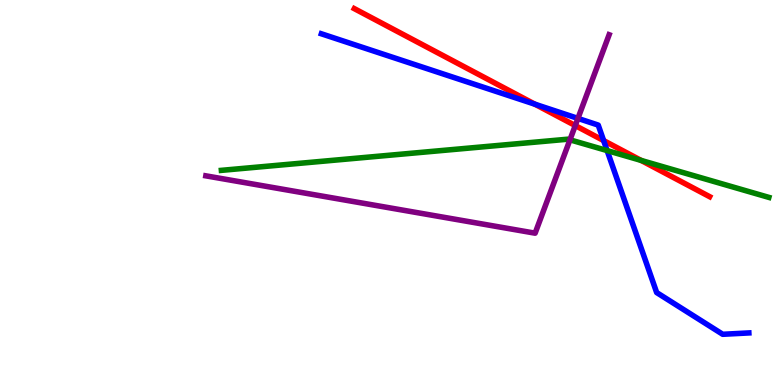[{'lines': ['blue', 'red'], 'intersections': [{'x': 6.9, 'y': 7.29}, {'x': 7.79, 'y': 6.35}]}, {'lines': ['green', 'red'], 'intersections': [{'x': 8.27, 'y': 5.83}]}, {'lines': ['purple', 'red'], 'intersections': [{'x': 7.42, 'y': 6.74}]}, {'lines': ['blue', 'green'], 'intersections': [{'x': 7.83, 'y': 6.09}]}, {'lines': ['blue', 'purple'], 'intersections': [{'x': 7.46, 'y': 6.92}]}, {'lines': ['green', 'purple'], 'intersections': [{'x': 7.35, 'y': 6.37}]}]